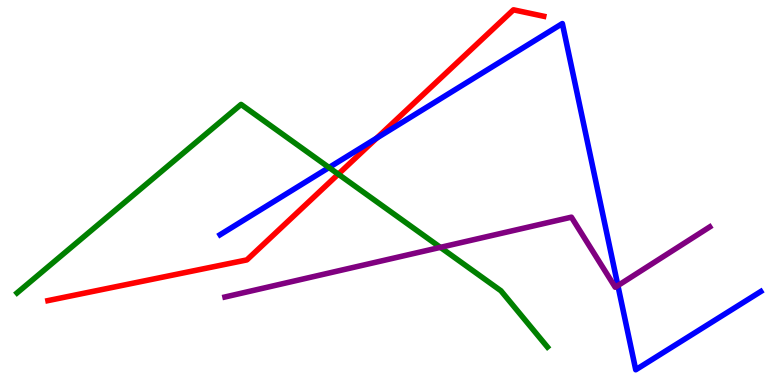[{'lines': ['blue', 'red'], 'intersections': [{'x': 4.86, 'y': 6.41}]}, {'lines': ['green', 'red'], 'intersections': [{'x': 4.36, 'y': 5.48}]}, {'lines': ['purple', 'red'], 'intersections': []}, {'lines': ['blue', 'green'], 'intersections': [{'x': 4.25, 'y': 5.65}]}, {'lines': ['blue', 'purple'], 'intersections': [{'x': 7.97, 'y': 2.58}]}, {'lines': ['green', 'purple'], 'intersections': [{'x': 5.68, 'y': 3.57}]}]